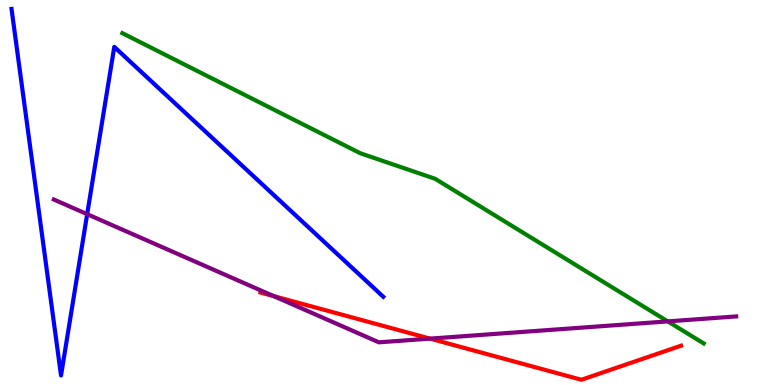[{'lines': ['blue', 'red'], 'intersections': []}, {'lines': ['green', 'red'], 'intersections': []}, {'lines': ['purple', 'red'], 'intersections': [{'x': 3.53, 'y': 2.31}, {'x': 5.55, 'y': 1.2}]}, {'lines': ['blue', 'green'], 'intersections': []}, {'lines': ['blue', 'purple'], 'intersections': [{'x': 1.12, 'y': 4.44}]}, {'lines': ['green', 'purple'], 'intersections': [{'x': 8.62, 'y': 1.65}]}]